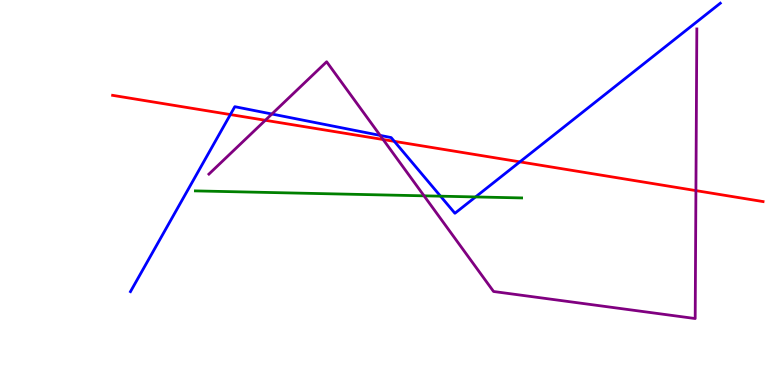[{'lines': ['blue', 'red'], 'intersections': [{'x': 2.97, 'y': 7.02}, {'x': 5.09, 'y': 6.33}, {'x': 6.71, 'y': 5.8}]}, {'lines': ['green', 'red'], 'intersections': []}, {'lines': ['purple', 'red'], 'intersections': [{'x': 3.42, 'y': 6.88}, {'x': 4.94, 'y': 6.38}, {'x': 8.98, 'y': 5.05}]}, {'lines': ['blue', 'green'], 'intersections': [{'x': 5.68, 'y': 4.9}, {'x': 6.14, 'y': 4.88}]}, {'lines': ['blue', 'purple'], 'intersections': [{'x': 3.51, 'y': 7.04}, {'x': 4.9, 'y': 6.48}]}, {'lines': ['green', 'purple'], 'intersections': [{'x': 5.47, 'y': 4.91}]}]